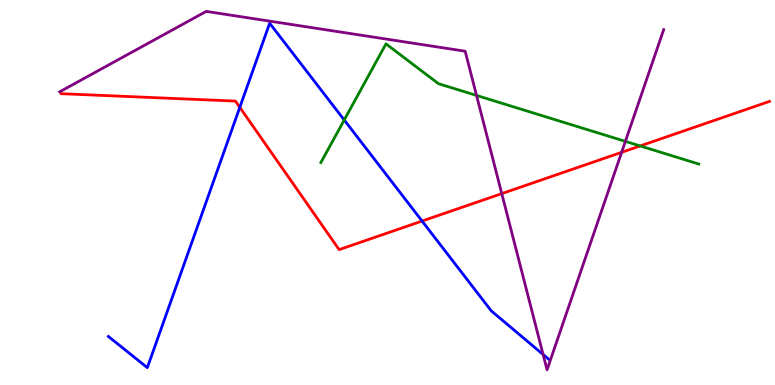[{'lines': ['blue', 'red'], 'intersections': [{'x': 3.09, 'y': 7.21}, {'x': 5.45, 'y': 4.26}]}, {'lines': ['green', 'red'], 'intersections': [{'x': 8.26, 'y': 6.21}]}, {'lines': ['purple', 'red'], 'intersections': [{'x': 6.47, 'y': 4.97}, {'x': 8.02, 'y': 6.04}]}, {'lines': ['blue', 'green'], 'intersections': [{'x': 4.44, 'y': 6.88}]}, {'lines': ['blue', 'purple'], 'intersections': [{'x': 7.01, 'y': 0.792}]}, {'lines': ['green', 'purple'], 'intersections': [{'x': 6.15, 'y': 7.52}, {'x': 8.07, 'y': 6.33}]}]